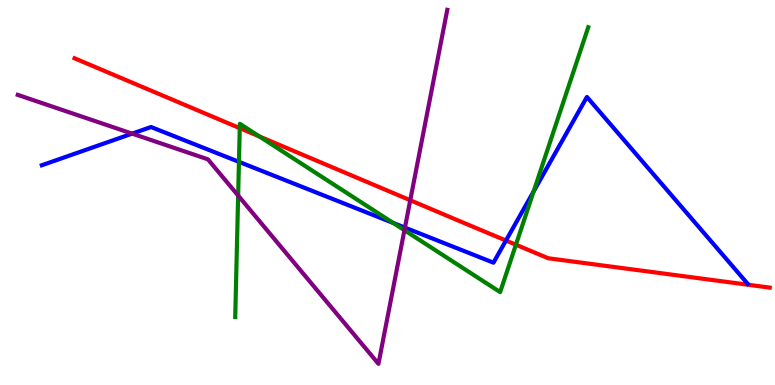[{'lines': ['blue', 'red'], 'intersections': [{'x': 6.53, 'y': 3.75}]}, {'lines': ['green', 'red'], 'intersections': [{'x': 3.09, 'y': 6.67}, {'x': 3.35, 'y': 6.46}, {'x': 6.66, 'y': 3.64}]}, {'lines': ['purple', 'red'], 'intersections': [{'x': 5.29, 'y': 4.8}]}, {'lines': ['blue', 'green'], 'intersections': [{'x': 3.08, 'y': 5.8}, {'x': 5.07, 'y': 4.21}, {'x': 6.89, 'y': 5.03}]}, {'lines': ['blue', 'purple'], 'intersections': [{'x': 1.71, 'y': 6.53}, {'x': 5.23, 'y': 4.09}]}, {'lines': ['green', 'purple'], 'intersections': [{'x': 3.07, 'y': 4.92}, {'x': 5.22, 'y': 4.02}]}]